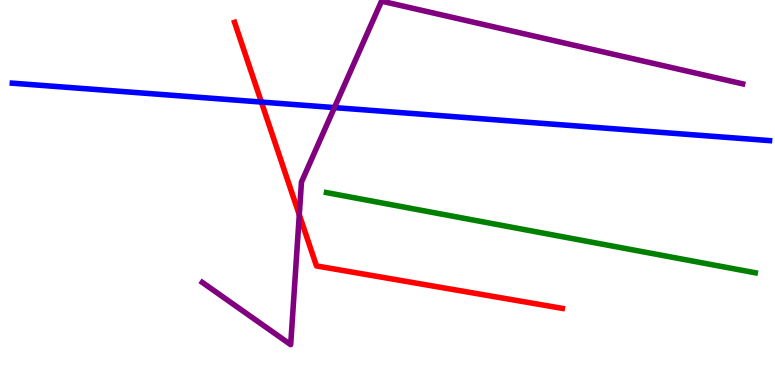[{'lines': ['blue', 'red'], 'intersections': [{'x': 3.37, 'y': 7.35}]}, {'lines': ['green', 'red'], 'intersections': []}, {'lines': ['purple', 'red'], 'intersections': [{'x': 3.86, 'y': 4.42}]}, {'lines': ['blue', 'green'], 'intersections': []}, {'lines': ['blue', 'purple'], 'intersections': [{'x': 4.32, 'y': 7.21}]}, {'lines': ['green', 'purple'], 'intersections': []}]